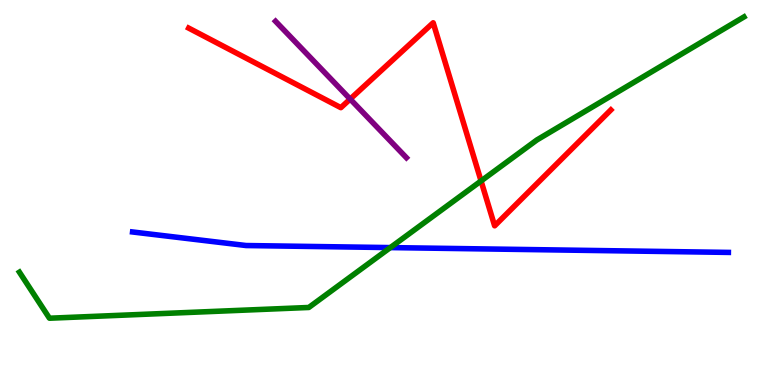[{'lines': ['blue', 'red'], 'intersections': []}, {'lines': ['green', 'red'], 'intersections': [{'x': 6.21, 'y': 5.3}]}, {'lines': ['purple', 'red'], 'intersections': [{'x': 4.52, 'y': 7.43}]}, {'lines': ['blue', 'green'], 'intersections': [{'x': 5.04, 'y': 3.57}]}, {'lines': ['blue', 'purple'], 'intersections': []}, {'lines': ['green', 'purple'], 'intersections': []}]